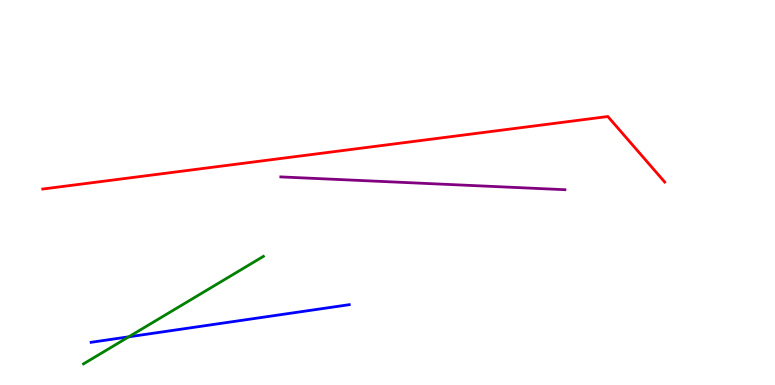[{'lines': ['blue', 'red'], 'intersections': []}, {'lines': ['green', 'red'], 'intersections': []}, {'lines': ['purple', 'red'], 'intersections': []}, {'lines': ['blue', 'green'], 'intersections': [{'x': 1.66, 'y': 1.25}]}, {'lines': ['blue', 'purple'], 'intersections': []}, {'lines': ['green', 'purple'], 'intersections': []}]